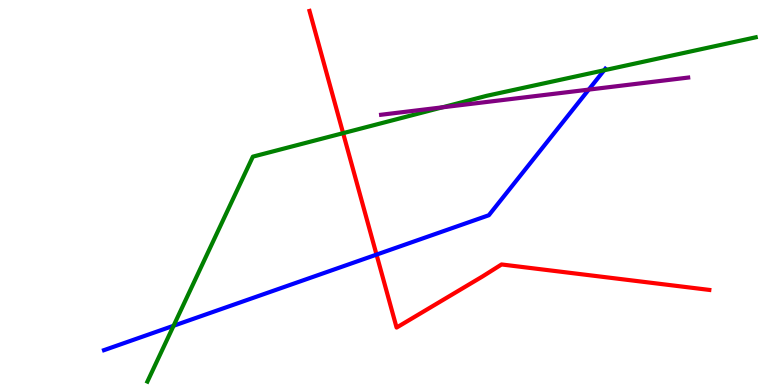[{'lines': ['blue', 'red'], 'intersections': [{'x': 4.86, 'y': 3.39}]}, {'lines': ['green', 'red'], 'intersections': [{'x': 4.43, 'y': 6.54}]}, {'lines': ['purple', 'red'], 'intersections': []}, {'lines': ['blue', 'green'], 'intersections': [{'x': 2.24, 'y': 1.54}, {'x': 7.8, 'y': 8.17}]}, {'lines': ['blue', 'purple'], 'intersections': [{'x': 7.6, 'y': 7.67}]}, {'lines': ['green', 'purple'], 'intersections': [{'x': 5.71, 'y': 7.21}]}]